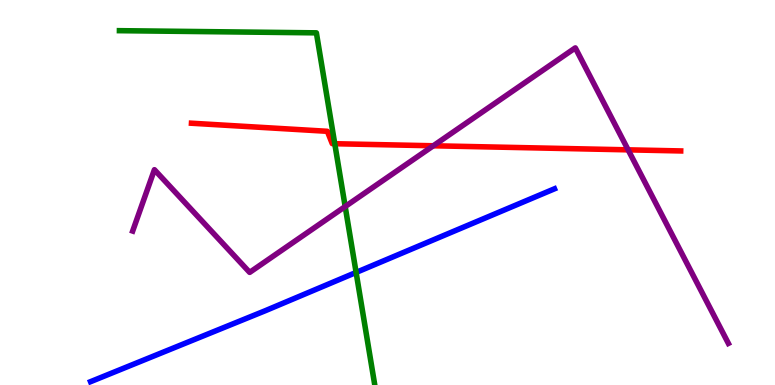[{'lines': ['blue', 'red'], 'intersections': []}, {'lines': ['green', 'red'], 'intersections': [{'x': 4.32, 'y': 6.27}]}, {'lines': ['purple', 'red'], 'intersections': [{'x': 5.59, 'y': 6.21}, {'x': 8.1, 'y': 6.11}]}, {'lines': ['blue', 'green'], 'intersections': [{'x': 4.59, 'y': 2.92}]}, {'lines': ['blue', 'purple'], 'intersections': []}, {'lines': ['green', 'purple'], 'intersections': [{'x': 4.45, 'y': 4.64}]}]